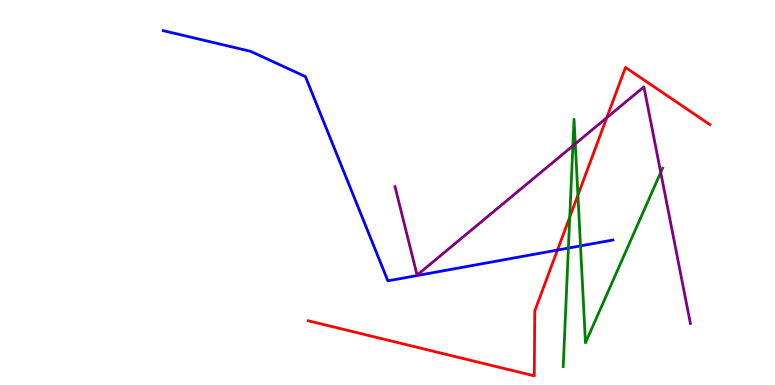[{'lines': ['blue', 'red'], 'intersections': [{'x': 7.19, 'y': 3.5}]}, {'lines': ['green', 'red'], 'intersections': [{'x': 7.35, 'y': 4.36}, {'x': 7.46, 'y': 4.93}]}, {'lines': ['purple', 'red'], 'intersections': [{'x': 7.83, 'y': 6.94}]}, {'lines': ['blue', 'green'], 'intersections': [{'x': 7.33, 'y': 3.56}, {'x': 7.49, 'y': 3.61}]}, {'lines': ['blue', 'purple'], 'intersections': []}, {'lines': ['green', 'purple'], 'intersections': [{'x': 7.39, 'y': 6.21}, {'x': 7.42, 'y': 6.26}, {'x': 8.53, 'y': 5.52}]}]